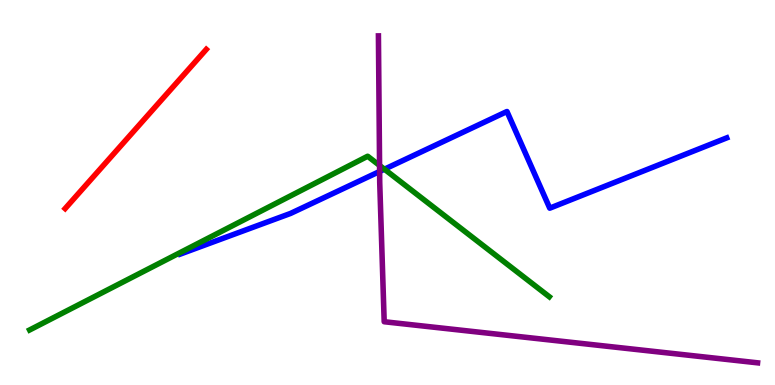[{'lines': ['blue', 'red'], 'intersections': []}, {'lines': ['green', 'red'], 'intersections': []}, {'lines': ['purple', 'red'], 'intersections': []}, {'lines': ['blue', 'green'], 'intersections': [{'x': 4.96, 'y': 5.6}]}, {'lines': ['blue', 'purple'], 'intersections': [{'x': 4.9, 'y': 5.55}]}, {'lines': ['green', 'purple'], 'intersections': [{'x': 4.9, 'y': 5.7}]}]